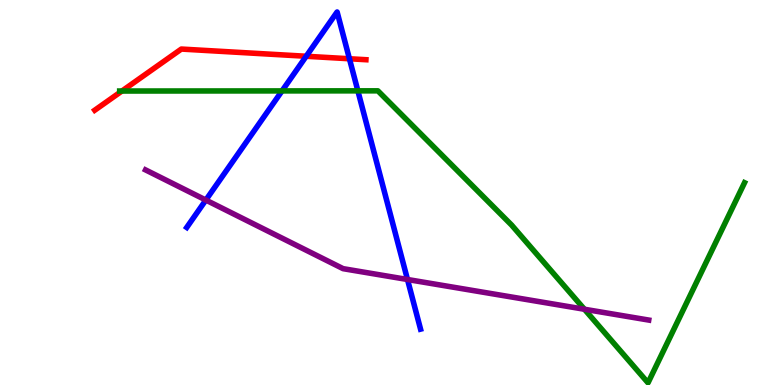[{'lines': ['blue', 'red'], 'intersections': [{'x': 3.95, 'y': 8.54}, {'x': 4.51, 'y': 8.47}]}, {'lines': ['green', 'red'], 'intersections': [{'x': 1.57, 'y': 7.64}]}, {'lines': ['purple', 'red'], 'intersections': []}, {'lines': ['blue', 'green'], 'intersections': [{'x': 3.64, 'y': 7.64}, {'x': 4.62, 'y': 7.64}]}, {'lines': ['blue', 'purple'], 'intersections': [{'x': 2.66, 'y': 4.8}, {'x': 5.26, 'y': 2.74}]}, {'lines': ['green', 'purple'], 'intersections': [{'x': 7.54, 'y': 1.97}]}]